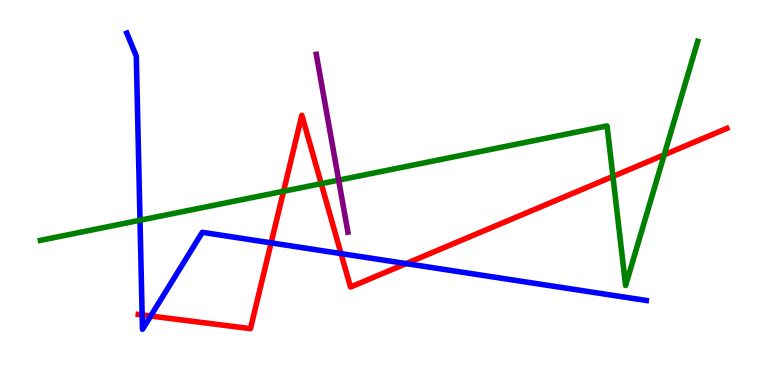[{'lines': ['blue', 'red'], 'intersections': [{'x': 1.83, 'y': 1.82}, {'x': 1.94, 'y': 1.79}, {'x': 3.5, 'y': 3.69}, {'x': 4.4, 'y': 3.41}, {'x': 5.24, 'y': 3.15}]}, {'lines': ['green', 'red'], 'intersections': [{'x': 3.66, 'y': 5.03}, {'x': 4.14, 'y': 5.23}, {'x': 7.91, 'y': 5.42}, {'x': 8.57, 'y': 5.98}]}, {'lines': ['purple', 'red'], 'intersections': []}, {'lines': ['blue', 'green'], 'intersections': [{'x': 1.81, 'y': 4.28}]}, {'lines': ['blue', 'purple'], 'intersections': []}, {'lines': ['green', 'purple'], 'intersections': [{'x': 4.37, 'y': 5.32}]}]